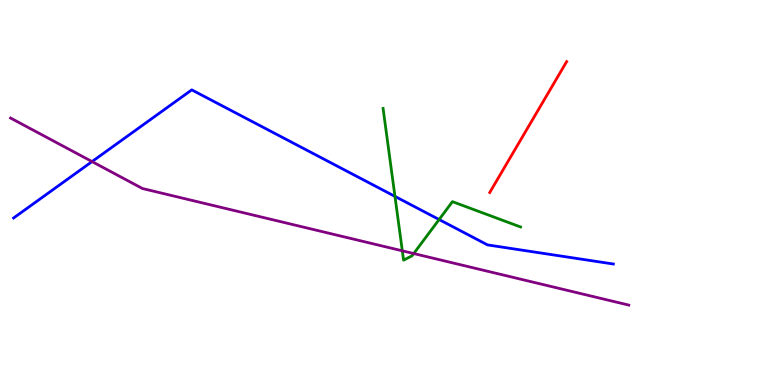[{'lines': ['blue', 'red'], 'intersections': []}, {'lines': ['green', 'red'], 'intersections': []}, {'lines': ['purple', 'red'], 'intersections': []}, {'lines': ['blue', 'green'], 'intersections': [{'x': 5.1, 'y': 4.9}, {'x': 5.67, 'y': 4.3}]}, {'lines': ['blue', 'purple'], 'intersections': [{'x': 1.19, 'y': 5.8}]}, {'lines': ['green', 'purple'], 'intersections': [{'x': 5.19, 'y': 3.49}, {'x': 5.34, 'y': 3.41}]}]